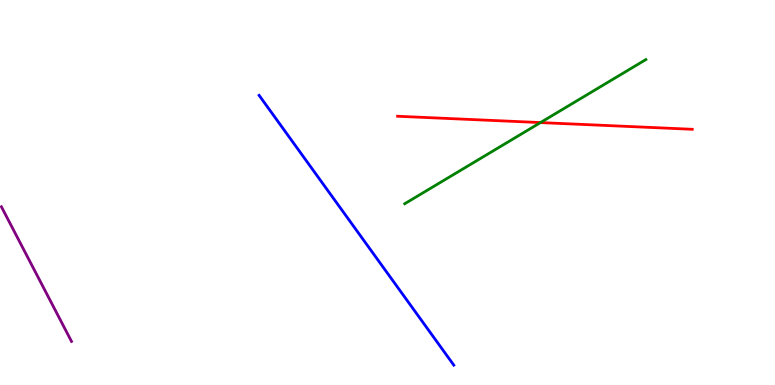[{'lines': ['blue', 'red'], 'intersections': []}, {'lines': ['green', 'red'], 'intersections': [{'x': 6.97, 'y': 6.82}]}, {'lines': ['purple', 'red'], 'intersections': []}, {'lines': ['blue', 'green'], 'intersections': []}, {'lines': ['blue', 'purple'], 'intersections': []}, {'lines': ['green', 'purple'], 'intersections': []}]